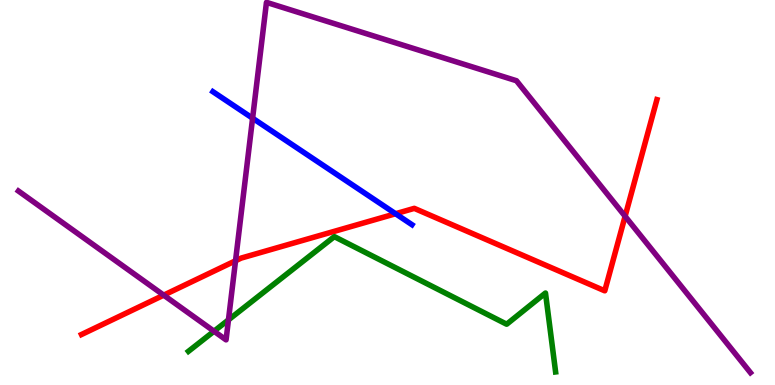[{'lines': ['blue', 'red'], 'intersections': [{'x': 5.1, 'y': 4.45}]}, {'lines': ['green', 'red'], 'intersections': []}, {'lines': ['purple', 'red'], 'intersections': [{'x': 2.11, 'y': 2.33}, {'x': 3.04, 'y': 3.23}, {'x': 8.07, 'y': 4.38}]}, {'lines': ['blue', 'green'], 'intersections': []}, {'lines': ['blue', 'purple'], 'intersections': [{'x': 3.26, 'y': 6.93}]}, {'lines': ['green', 'purple'], 'intersections': [{'x': 2.76, 'y': 1.4}, {'x': 2.95, 'y': 1.69}]}]